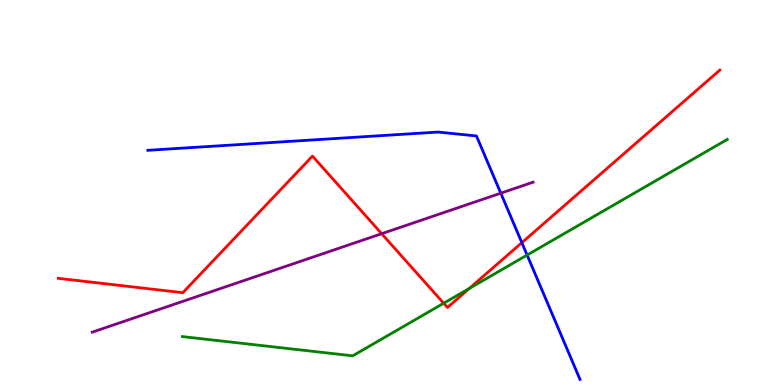[{'lines': ['blue', 'red'], 'intersections': [{'x': 6.73, 'y': 3.7}]}, {'lines': ['green', 'red'], 'intersections': [{'x': 5.72, 'y': 2.12}, {'x': 6.06, 'y': 2.51}]}, {'lines': ['purple', 'red'], 'intersections': [{'x': 4.92, 'y': 3.93}]}, {'lines': ['blue', 'green'], 'intersections': [{'x': 6.8, 'y': 3.38}]}, {'lines': ['blue', 'purple'], 'intersections': [{'x': 6.46, 'y': 4.98}]}, {'lines': ['green', 'purple'], 'intersections': []}]